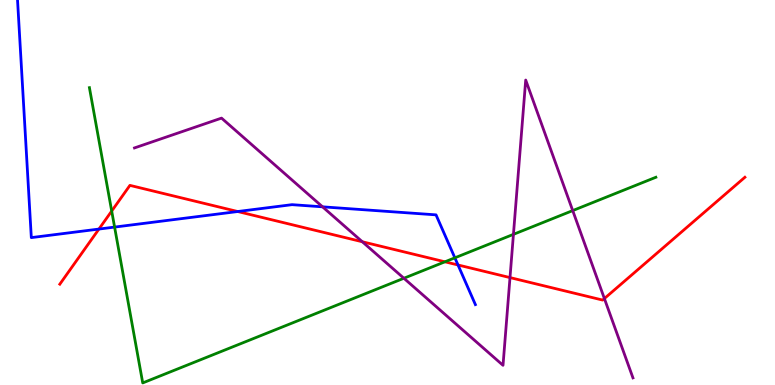[{'lines': ['blue', 'red'], 'intersections': [{'x': 1.28, 'y': 4.05}, {'x': 3.07, 'y': 4.51}, {'x': 5.91, 'y': 3.12}]}, {'lines': ['green', 'red'], 'intersections': [{'x': 1.44, 'y': 4.52}, {'x': 5.74, 'y': 3.2}]}, {'lines': ['purple', 'red'], 'intersections': [{'x': 4.68, 'y': 3.72}, {'x': 6.58, 'y': 2.79}, {'x': 7.8, 'y': 2.25}]}, {'lines': ['blue', 'green'], 'intersections': [{'x': 1.48, 'y': 4.1}, {'x': 5.87, 'y': 3.3}]}, {'lines': ['blue', 'purple'], 'intersections': [{'x': 4.16, 'y': 4.63}]}, {'lines': ['green', 'purple'], 'intersections': [{'x': 5.21, 'y': 2.77}, {'x': 6.62, 'y': 3.91}, {'x': 7.39, 'y': 4.53}]}]